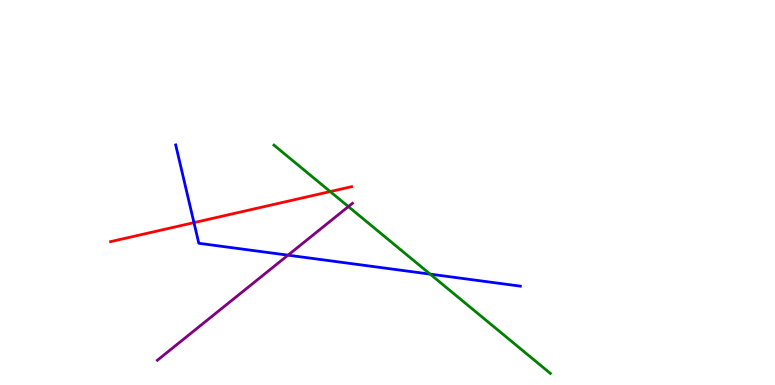[{'lines': ['blue', 'red'], 'intersections': [{'x': 2.5, 'y': 4.22}]}, {'lines': ['green', 'red'], 'intersections': [{'x': 4.26, 'y': 5.02}]}, {'lines': ['purple', 'red'], 'intersections': []}, {'lines': ['blue', 'green'], 'intersections': [{'x': 5.55, 'y': 2.88}]}, {'lines': ['blue', 'purple'], 'intersections': [{'x': 3.72, 'y': 3.37}]}, {'lines': ['green', 'purple'], 'intersections': [{'x': 4.5, 'y': 4.63}]}]